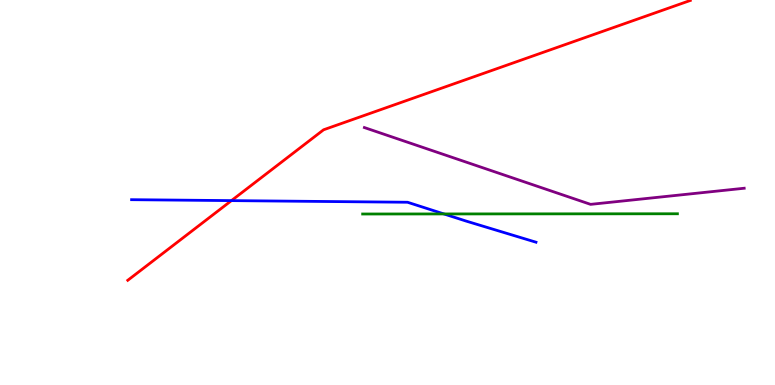[{'lines': ['blue', 'red'], 'intersections': [{'x': 2.99, 'y': 4.79}]}, {'lines': ['green', 'red'], 'intersections': []}, {'lines': ['purple', 'red'], 'intersections': []}, {'lines': ['blue', 'green'], 'intersections': [{'x': 5.73, 'y': 4.44}]}, {'lines': ['blue', 'purple'], 'intersections': []}, {'lines': ['green', 'purple'], 'intersections': []}]